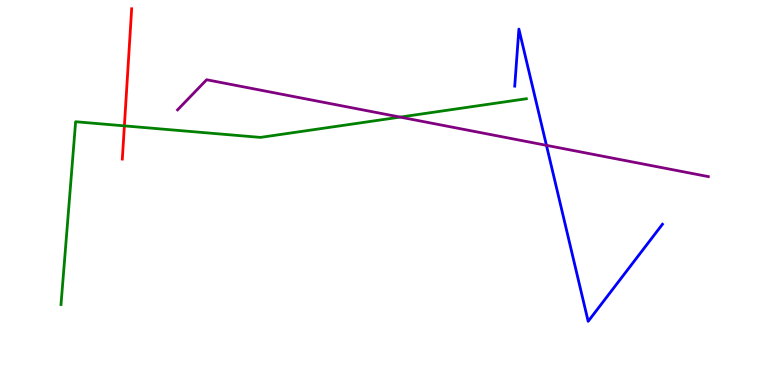[{'lines': ['blue', 'red'], 'intersections': []}, {'lines': ['green', 'red'], 'intersections': [{'x': 1.6, 'y': 6.73}]}, {'lines': ['purple', 'red'], 'intersections': []}, {'lines': ['blue', 'green'], 'intersections': []}, {'lines': ['blue', 'purple'], 'intersections': [{'x': 7.05, 'y': 6.22}]}, {'lines': ['green', 'purple'], 'intersections': [{'x': 5.16, 'y': 6.96}]}]